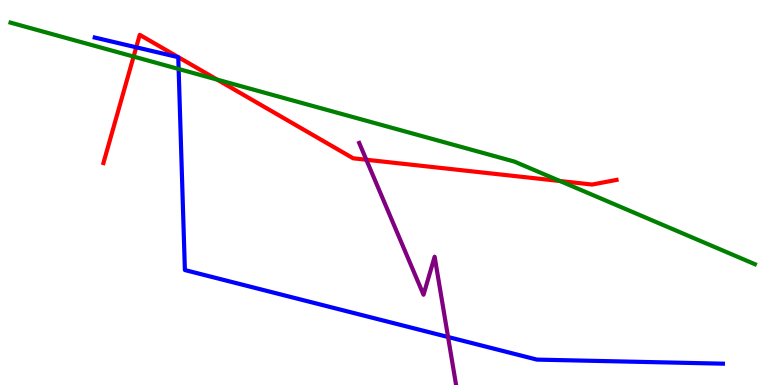[{'lines': ['blue', 'red'], 'intersections': [{'x': 1.76, 'y': 8.77}]}, {'lines': ['green', 'red'], 'intersections': [{'x': 1.72, 'y': 8.53}, {'x': 2.8, 'y': 7.93}, {'x': 7.22, 'y': 5.3}]}, {'lines': ['purple', 'red'], 'intersections': [{'x': 4.73, 'y': 5.85}]}, {'lines': ['blue', 'green'], 'intersections': [{'x': 2.3, 'y': 8.21}]}, {'lines': ['blue', 'purple'], 'intersections': [{'x': 5.78, 'y': 1.25}]}, {'lines': ['green', 'purple'], 'intersections': []}]